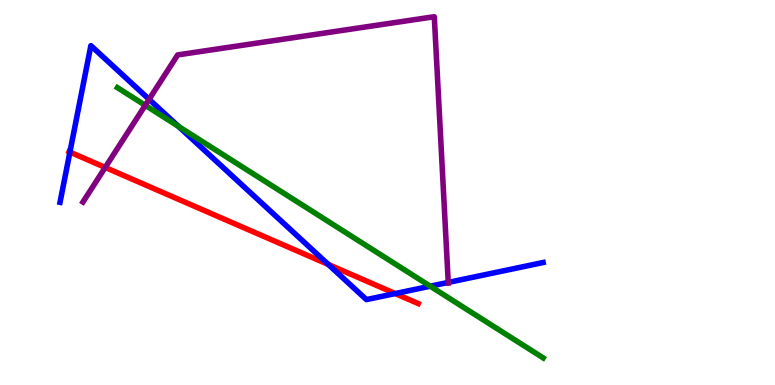[{'lines': ['blue', 'red'], 'intersections': [{'x': 0.902, 'y': 6.05}, {'x': 4.24, 'y': 3.13}, {'x': 5.1, 'y': 2.38}]}, {'lines': ['green', 'red'], 'intersections': []}, {'lines': ['purple', 'red'], 'intersections': [{'x': 1.36, 'y': 5.65}]}, {'lines': ['blue', 'green'], 'intersections': [{'x': 2.3, 'y': 6.72}, {'x': 5.55, 'y': 2.57}]}, {'lines': ['blue', 'purple'], 'intersections': [{'x': 1.92, 'y': 7.42}, {'x': 5.78, 'y': 2.66}]}, {'lines': ['green', 'purple'], 'intersections': [{'x': 1.87, 'y': 7.26}]}]